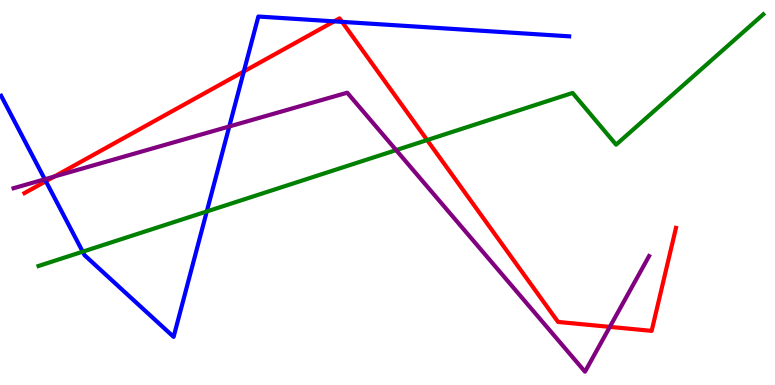[{'lines': ['blue', 'red'], 'intersections': [{'x': 0.592, 'y': 5.29}, {'x': 3.15, 'y': 8.14}, {'x': 4.31, 'y': 9.45}, {'x': 4.41, 'y': 9.43}]}, {'lines': ['green', 'red'], 'intersections': [{'x': 5.51, 'y': 6.36}]}, {'lines': ['purple', 'red'], 'intersections': [{'x': 0.701, 'y': 5.41}, {'x': 7.87, 'y': 1.51}]}, {'lines': ['blue', 'green'], 'intersections': [{'x': 1.07, 'y': 3.46}, {'x': 2.67, 'y': 4.51}]}, {'lines': ['blue', 'purple'], 'intersections': [{'x': 0.578, 'y': 5.34}, {'x': 2.96, 'y': 6.72}]}, {'lines': ['green', 'purple'], 'intersections': [{'x': 5.11, 'y': 6.1}]}]